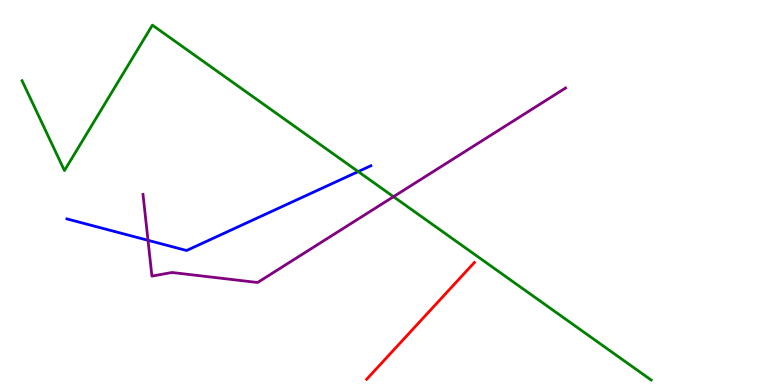[{'lines': ['blue', 'red'], 'intersections': []}, {'lines': ['green', 'red'], 'intersections': []}, {'lines': ['purple', 'red'], 'intersections': []}, {'lines': ['blue', 'green'], 'intersections': [{'x': 4.62, 'y': 5.54}]}, {'lines': ['blue', 'purple'], 'intersections': [{'x': 1.91, 'y': 3.76}]}, {'lines': ['green', 'purple'], 'intersections': [{'x': 5.08, 'y': 4.89}]}]